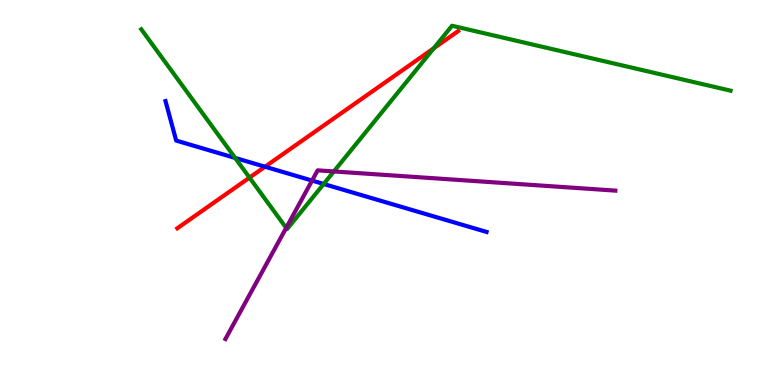[{'lines': ['blue', 'red'], 'intersections': [{'x': 3.42, 'y': 5.67}]}, {'lines': ['green', 'red'], 'intersections': [{'x': 3.22, 'y': 5.39}, {'x': 5.6, 'y': 8.75}]}, {'lines': ['purple', 'red'], 'intersections': []}, {'lines': ['blue', 'green'], 'intersections': [{'x': 3.03, 'y': 5.9}, {'x': 4.18, 'y': 5.22}]}, {'lines': ['blue', 'purple'], 'intersections': [{'x': 4.03, 'y': 5.31}]}, {'lines': ['green', 'purple'], 'intersections': [{'x': 3.69, 'y': 4.08}, {'x': 4.31, 'y': 5.55}]}]